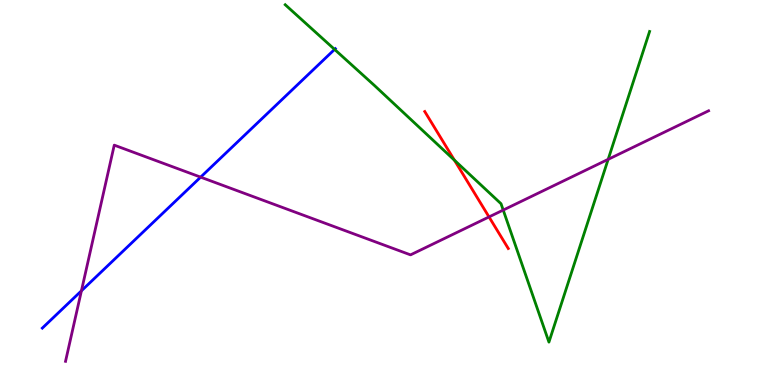[{'lines': ['blue', 'red'], 'intersections': []}, {'lines': ['green', 'red'], 'intersections': [{'x': 5.86, 'y': 5.84}]}, {'lines': ['purple', 'red'], 'intersections': [{'x': 6.31, 'y': 4.37}]}, {'lines': ['blue', 'green'], 'intersections': [{'x': 4.32, 'y': 8.72}]}, {'lines': ['blue', 'purple'], 'intersections': [{'x': 1.05, 'y': 2.45}, {'x': 2.59, 'y': 5.4}]}, {'lines': ['green', 'purple'], 'intersections': [{'x': 6.49, 'y': 4.54}, {'x': 7.85, 'y': 5.86}]}]